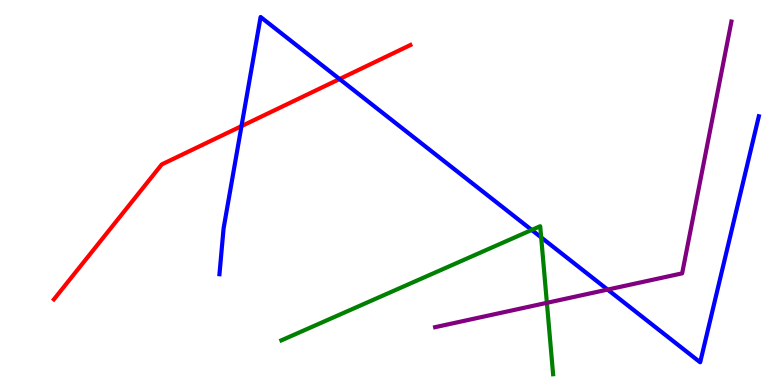[{'lines': ['blue', 'red'], 'intersections': [{'x': 3.12, 'y': 6.72}, {'x': 4.38, 'y': 7.95}]}, {'lines': ['green', 'red'], 'intersections': []}, {'lines': ['purple', 'red'], 'intersections': []}, {'lines': ['blue', 'green'], 'intersections': [{'x': 6.86, 'y': 4.03}, {'x': 6.98, 'y': 3.83}]}, {'lines': ['blue', 'purple'], 'intersections': [{'x': 7.84, 'y': 2.48}]}, {'lines': ['green', 'purple'], 'intersections': [{'x': 7.06, 'y': 2.13}]}]